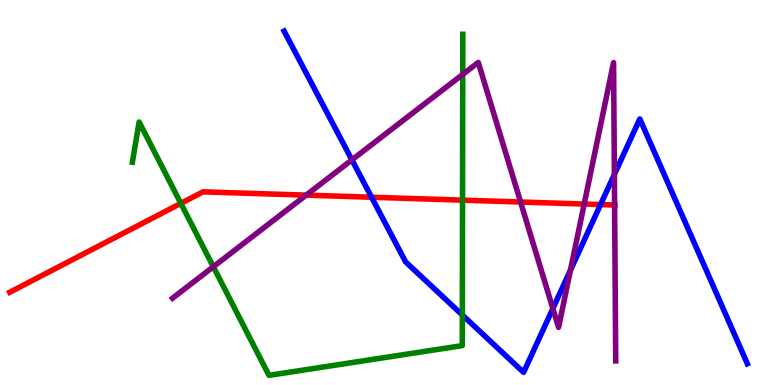[{'lines': ['blue', 'red'], 'intersections': [{'x': 4.79, 'y': 4.88}, {'x': 7.75, 'y': 4.69}]}, {'lines': ['green', 'red'], 'intersections': [{'x': 2.33, 'y': 4.72}, {'x': 5.97, 'y': 4.8}]}, {'lines': ['purple', 'red'], 'intersections': [{'x': 3.95, 'y': 4.93}, {'x': 6.72, 'y': 4.75}, {'x': 7.54, 'y': 4.7}, {'x': 7.93, 'y': 4.68}]}, {'lines': ['blue', 'green'], 'intersections': [{'x': 5.97, 'y': 1.82}]}, {'lines': ['blue', 'purple'], 'intersections': [{'x': 4.54, 'y': 5.85}, {'x': 7.13, 'y': 1.99}, {'x': 7.36, 'y': 2.98}, {'x': 7.93, 'y': 5.47}]}, {'lines': ['green', 'purple'], 'intersections': [{'x': 2.75, 'y': 3.07}, {'x': 5.97, 'y': 8.07}]}]